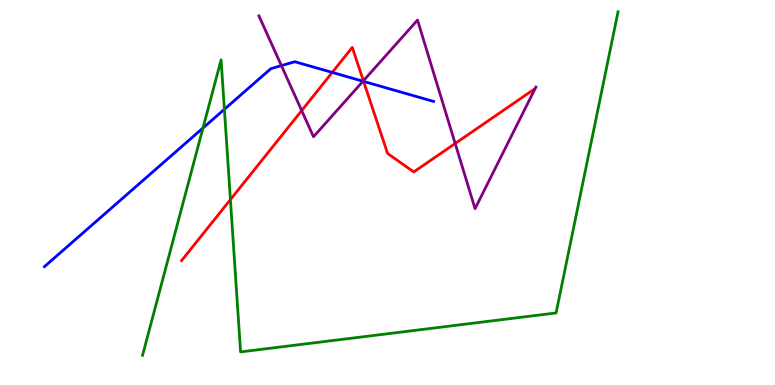[{'lines': ['blue', 'red'], 'intersections': [{'x': 4.29, 'y': 8.12}, {'x': 4.69, 'y': 7.89}]}, {'lines': ['green', 'red'], 'intersections': [{'x': 2.97, 'y': 4.82}]}, {'lines': ['purple', 'red'], 'intersections': [{'x': 3.89, 'y': 7.13}, {'x': 4.69, 'y': 7.9}, {'x': 5.87, 'y': 6.27}]}, {'lines': ['blue', 'green'], 'intersections': [{'x': 2.62, 'y': 6.67}, {'x': 2.9, 'y': 7.16}]}, {'lines': ['blue', 'purple'], 'intersections': [{'x': 3.63, 'y': 8.3}, {'x': 4.68, 'y': 7.89}]}, {'lines': ['green', 'purple'], 'intersections': []}]